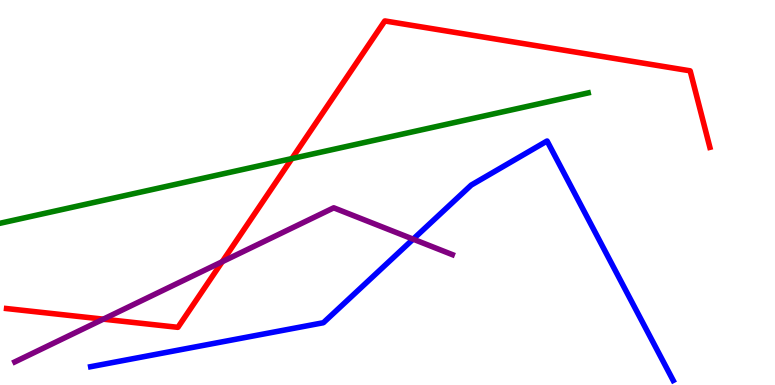[{'lines': ['blue', 'red'], 'intersections': []}, {'lines': ['green', 'red'], 'intersections': [{'x': 3.77, 'y': 5.88}]}, {'lines': ['purple', 'red'], 'intersections': [{'x': 1.33, 'y': 1.71}, {'x': 2.87, 'y': 3.2}]}, {'lines': ['blue', 'green'], 'intersections': []}, {'lines': ['blue', 'purple'], 'intersections': [{'x': 5.33, 'y': 3.79}]}, {'lines': ['green', 'purple'], 'intersections': []}]